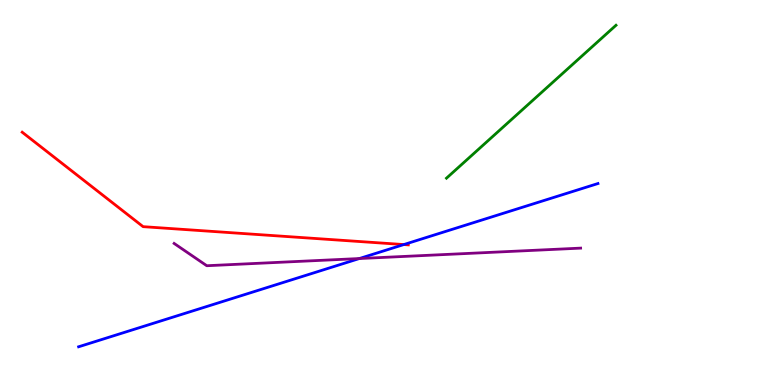[{'lines': ['blue', 'red'], 'intersections': [{'x': 5.21, 'y': 3.65}]}, {'lines': ['green', 'red'], 'intersections': []}, {'lines': ['purple', 'red'], 'intersections': []}, {'lines': ['blue', 'green'], 'intersections': []}, {'lines': ['blue', 'purple'], 'intersections': [{'x': 4.64, 'y': 3.28}]}, {'lines': ['green', 'purple'], 'intersections': []}]